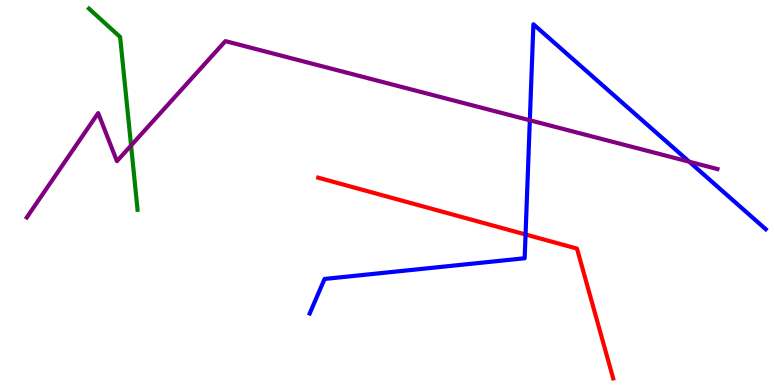[{'lines': ['blue', 'red'], 'intersections': [{'x': 6.78, 'y': 3.91}]}, {'lines': ['green', 'red'], 'intersections': []}, {'lines': ['purple', 'red'], 'intersections': []}, {'lines': ['blue', 'green'], 'intersections': []}, {'lines': ['blue', 'purple'], 'intersections': [{'x': 6.84, 'y': 6.88}, {'x': 8.89, 'y': 5.8}]}, {'lines': ['green', 'purple'], 'intersections': [{'x': 1.69, 'y': 6.22}]}]